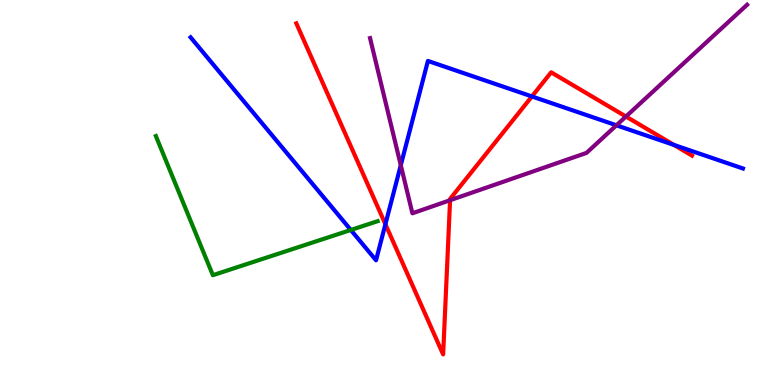[{'lines': ['blue', 'red'], 'intersections': [{'x': 4.97, 'y': 4.18}, {'x': 6.86, 'y': 7.5}, {'x': 8.7, 'y': 6.24}]}, {'lines': ['green', 'red'], 'intersections': []}, {'lines': ['purple', 'red'], 'intersections': [{'x': 5.81, 'y': 4.8}, {'x': 8.08, 'y': 6.97}]}, {'lines': ['blue', 'green'], 'intersections': [{'x': 4.53, 'y': 4.03}]}, {'lines': ['blue', 'purple'], 'intersections': [{'x': 5.17, 'y': 5.71}, {'x': 7.95, 'y': 6.75}]}, {'lines': ['green', 'purple'], 'intersections': []}]